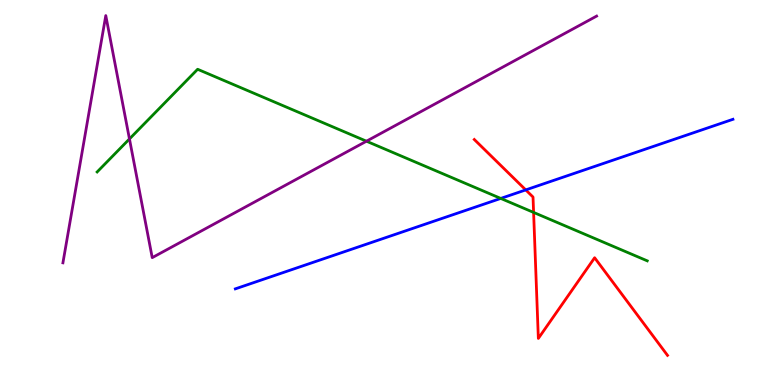[{'lines': ['blue', 'red'], 'intersections': [{'x': 6.78, 'y': 5.07}]}, {'lines': ['green', 'red'], 'intersections': [{'x': 6.89, 'y': 4.48}]}, {'lines': ['purple', 'red'], 'intersections': []}, {'lines': ['blue', 'green'], 'intersections': [{'x': 6.46, 'y': 4.85}]}, {'lines': ['blue', 'purple'], 'intersections': []}, {'lines': ['green', 'purple'], 'intersections': [{'x': 1.67, 'y': 6.39}, {'x': 4.73, 'y': 6.33}]}]